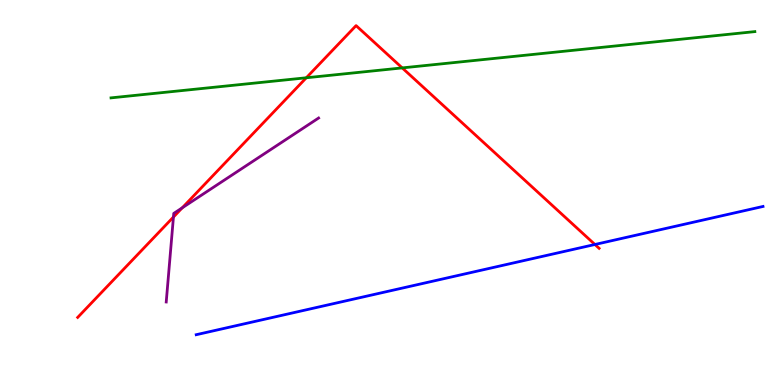[{'lines': ['blue', 'red'], 'intersections': [{'x': 7.68, 'y': 3.65}]}, {'lines': ['green', 'red'], 'intersections': [{'x': 3.95, 'y': 7.98}, {'x': 5.19, 'y': 8.24}]}, {'lines': ['purple', 'red'], 'intersections': [{'x': 2.24, 'y': 4.36}, {'x': 2.35, 'y': 4.6}]}, {'lines': ['blue', 'green'], 'intersections': []}, {'lines': ['blue', 'purple'], 'intersections': []}, {'lines': ['green', 'purple'], 'intersections': []}]